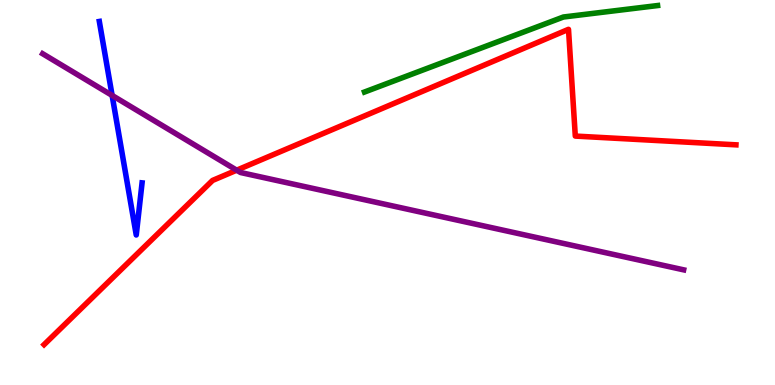[{'lines': ['blue', 'red'], 'intersections': []}, {'lines': ['green', 'red'], 'intersections': []}, {'lines': ['purple', 'red'], 'intersections': [{'x': 3.05, 'y': 5.58}]}, {'lines': ['blue', 'green'], 'intersections': []}, {'lines': ['blue', 'purple'], 'intersections': [{'x': 1.45, 'y': 7.52}]}, {'lines': ['green', 'purple'], 'intersections': []}]